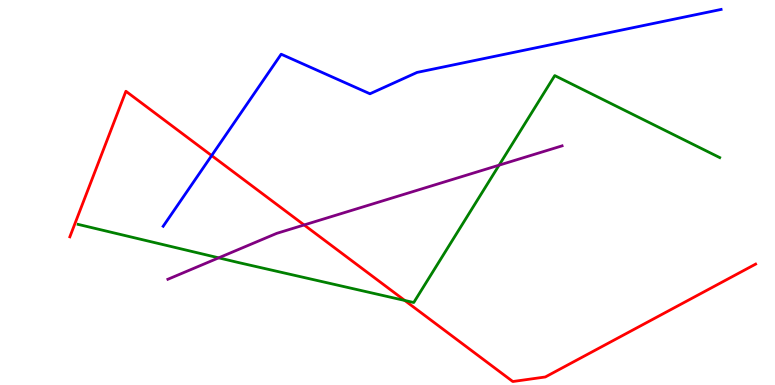[{'lines': ['blue', 'red'], 'intersections': [{'x': 2.73, 'y': 5.96}]}, {'lines': ['green', 'red'], 'intersections': [{'x': 5.22, 'y': 2.2}]}, {'lines': ['purple', 'red'], 'intersections': [{'x': 3.92, 'y': 4.16}]}, {'lines': ['blue', 'green'], 'intersections': []}, {'lines': ['blue', 'purple'], 'intersections': []}, {'lines': ['green', 'purple'], 'intersections': [{'x': 2.82, 'y': 3.3}, {'x': 6.44, 'y': 5.71}]}]